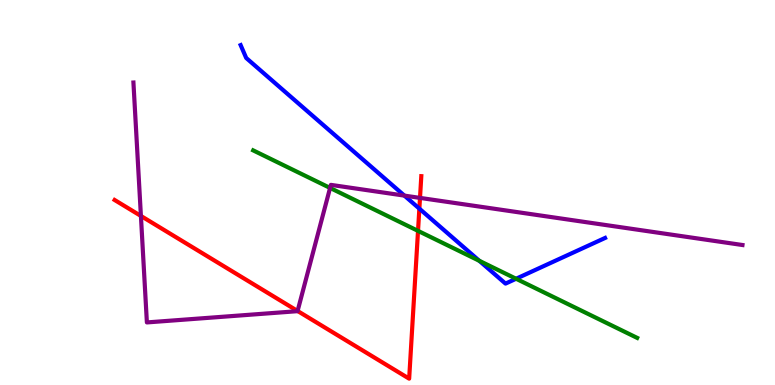[{'lines': ['blue', 'red'], 'intersections': [{'x': 5.41, 'y': 4.58}]}, {'lines': ['green', 'red'], 'intersections': [{'x': 5.39, 'y': 4.0}]}, {'lines': ['purple', 'red'], 'intersections': [{'x': 1.82, 'y': 4.39}, {'x': 3.84, 'y': 1.92}, {'x': 5.42, 'y': 4.86}]}, {'lines': ['blue', 'green'], 'intersections': [{'x': 6.18, 'y': 3.23}, {'x': 6.66, 'y': 2.76}]}, {'lines': ['blue', 'purple'], 'intersections': [{'x': 5.22, 'y': 4.92}]}, {'lines': ['green', 'purple'], 'intersections': [{'x': 4.26, 'y': 5.12}]}]